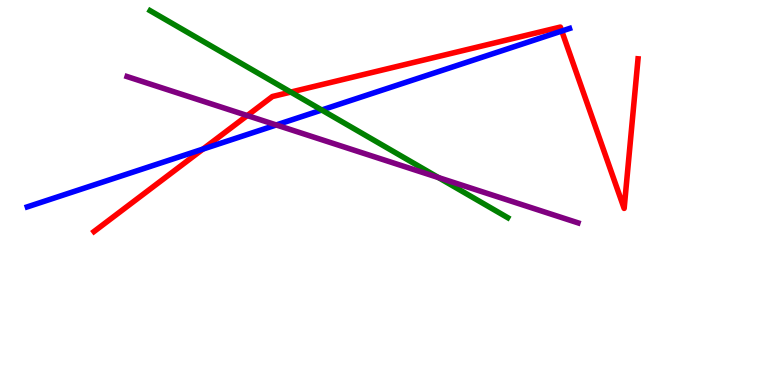[{'lines': ['blue', 'red'], 'intersections': [{'x': 2.62, 'y': 6.13}, {'x': 7.25, 'y': 9.19}]}, {'lines': ['green', 'red'], 'intersections': [{'x': 3.75, 'y': 7.61}]}, {'lines': ['purple', 'red'], 'intersections': [{'x': 3.19, 'y': 7.0}]}, {'lines': ['blue', 'green'], 'intersections': [{'x': 4.15, 'y': 7.14}]}, {'lines': ['blue', 'purple'], 'intersections': [{'x': 3.56, 'y': 6.75}]}, {'lines': ['green', 'purple'], 'intersections': [{'x': 5.66, 'y': 5.39}]}]